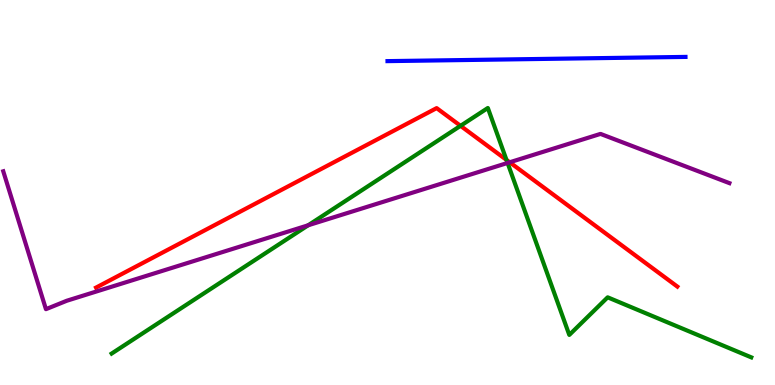[{'lines': ['blue', 'red'], 'intersections': []}, {'lines': ['green', 'red'], 'intersections': [{'x': 5.94, 'y': 6.73}, {'x': 6.54, 'y': 5.85}]}, {'lines': ['purple', 'red'], 'intersections': [{'x': 6.58, 'y': 5.78}]}, {'lines': ['blue', 'green'], 'intersections': []}, {'lines': ['blue', 'purple'], 'intersections': []}, {'lines': ['green', 'purple'], 'intersections': [{'x': 3.98, 'y': 4.15}, {'x': 6.55, 'y': 5.77}]}]